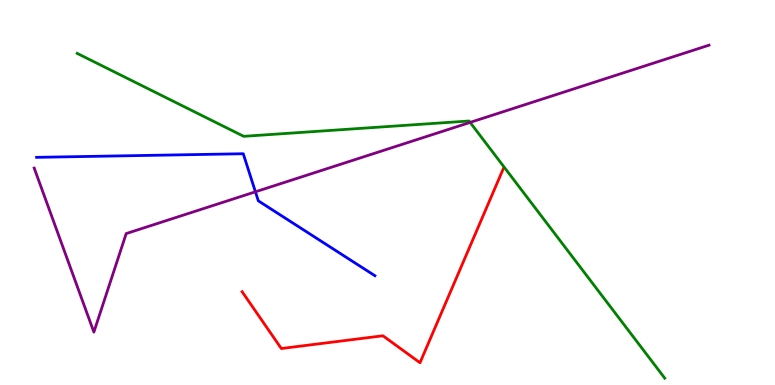[{'lines': ['blue', 'red'], 'intersections': []}, {'lines': ['green', 'red'], 'intersections': []}, {'lines': ['purple', 'red'], 'intersections': []}, {'lines': ['blue', 'green'], 'intersections': []}, {'lines': ['blue', 'purple'], 'intersections': [{'x': 3.3, 'y': 5.02}]}, {'lines': ['green', 'purple'], 'intersections': [{'x': 6.07, 'y': 6.82}]}]